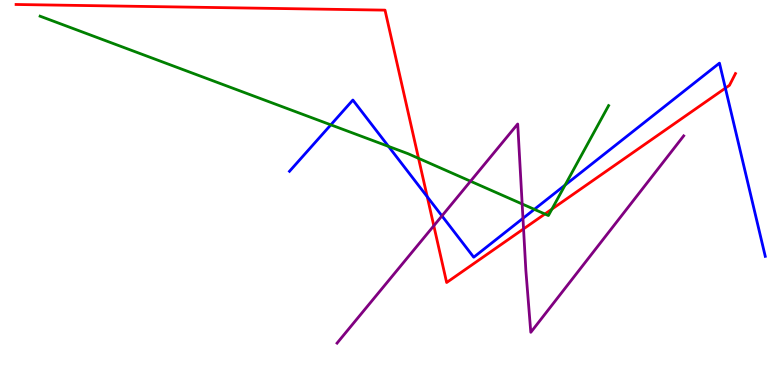[{'lines': ['blue', 'red'], 'intersections': [{'x': 5.51, 'y': 4.89}, {'x': 9.36, 'y': 7.71}]}, {'lines': ['green', 'red'], 'intersections': [{'x': 5.4, 'y': 5.89}, {'x': 7.03, 'y': 4.44}, {'x': 7.12, 'y': 4.57}]}, {'lines': ['purple', 'red'], 'intersections': [{'x': 5.6, 'y': 4.14}, {'x': 6.76, 'y': 4.05}]}, {'lines': ['blue', 'green'], 'intersections': [{'x': 4.27, 'y': 6.76}, {'x': 5.01, 'y': 6.2}, {'x': 6.89, 'y': 4.56}, {'x': 7.29, 'y': 5.19}]}, {'lines': ['blue', 'purple'], 'intersections': [{'x': 5.7, 'y': 4.39}, {'x': 6.75, 'y': 4.33}]}, {'lines': ['green', 'purple'], 'intersections': [{'x': 6.07, 'y': 5.29}, {'x': 6.74, 'y': 4.7}]}]